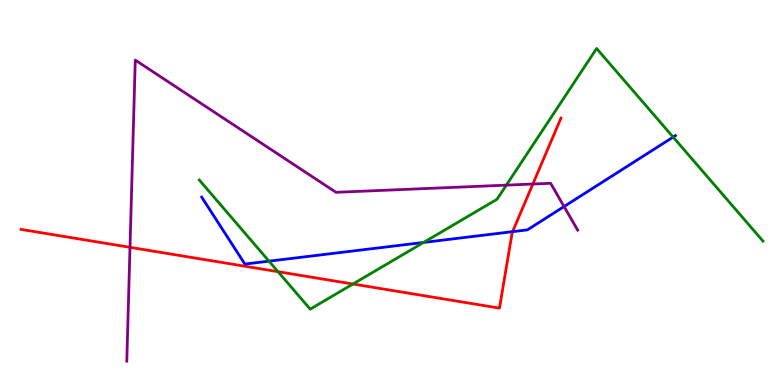[{'lines': ['blue', 'red'], 'intersections': [{'x': 6.61, 'y': 3.98}]}, {'lines': ['green', 'red'], 'intersections': [{'x': 3.59, 'y': 2.94}, {'x': 4.55, 'y': 2.62}]}, {'lines': ['purple', 'red'], 'intersections': [{'x': 1.68, 'y': 3.58}, {'x': 6.88, 'y': 5.22}]}, {'lines': ['blue', 'green'], 'intersections': [{'x': 3.47, 'y': 3.22}, {'x': 5.47, 'y': 3.7}, {'x': 8.69, 'y': 6.44}]}, {'lines': ['blue', 'purple'], 'intersections': [{'x': 7.28, 'y': 4.64}]}, {'lines': ['green', 'purple'], 'intersections': [{'x': 6.53, 'y': 5.19}]}]